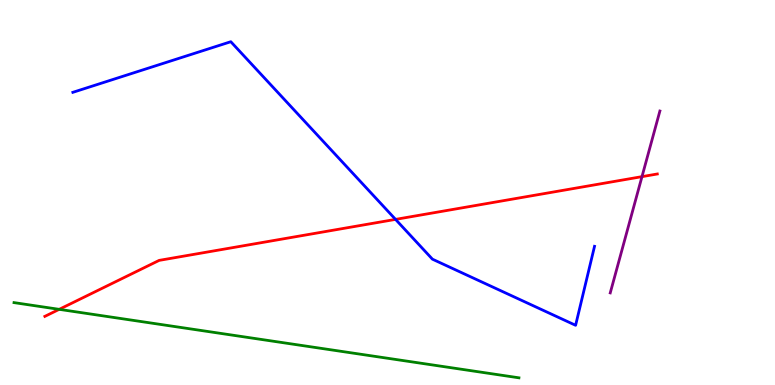[{'lines': ['blue', 'red'], 'intersections': [{'x': 5.1, 'y': 4.3}]}, {'lines': ['green', 'red'], 'intersections': [{'x': 0.764, 'y': 1.97}]}, {'lines': ['purple', 'red'], 'intersections': [{'x': 8.28, 'y': 5.41}]}, {'lines': ['blue', 'green'], 'intersections': []}, {'lines': ['blue', 'purple'], 'intersections': []}, {'lines': ['green', 'purple'], 'intersections': []}]